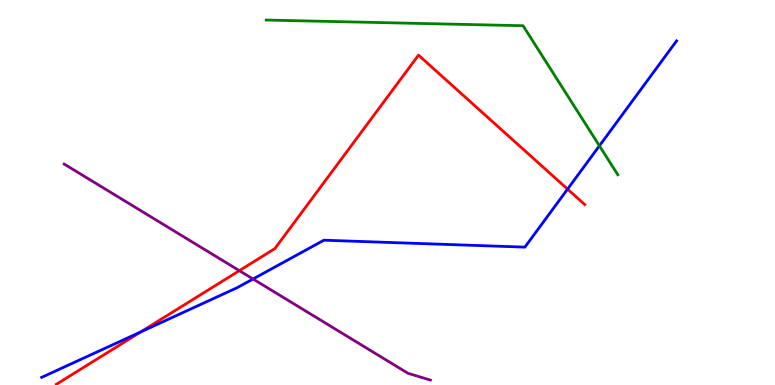[{'lines': ['blue', 'red'], 'intersections': [{'x': 1.82, 'y': 1.38}, {'x': 7.32, 'y': 5.09}]}, {'lines': ['green', 'red'], 'intersections': []}, {'lines': ['purple', 'red'], 'intersections': [{'x': 3.09, 'y': 2.97}]}, {'lines': ['blue', 'green'], 'intersections': [{'x': 7.73, 'y': 6.21}]}, {'lines': ['blue', 'purple'], 'intersections': [{'x': 3.26, 'y': 2.75}]}, {'lines': ['green', 'purple'], 'intersections': []}]